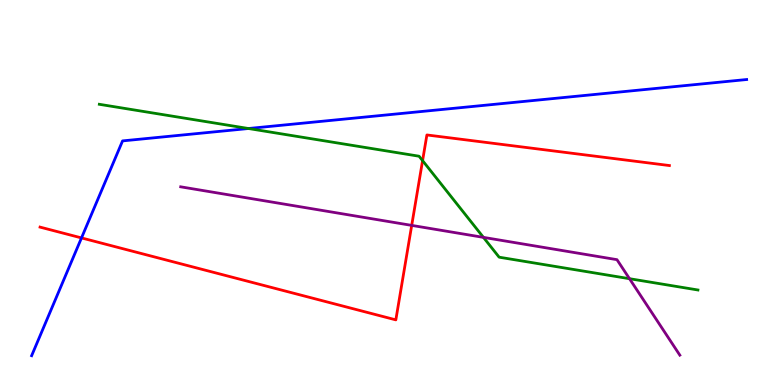[{'lines': ['blue', 'red'], 'intersections': [{'x': 1.05, 'y': 3.82}]}, {'lines': ['green', 'red'], 'intersections': [{'x': 5.45, 'y': 5.83}]}, {'lines': ['purple', 'red'], 'intersections': [{'x': 5.31, 'y': 4.15}]}, {'lines': ['blue', 'green'], 'intersections': [{'x': 3.21, 'y': 6.66}]}, {'lines': ['blue', 'purple'], 'intersections': []}, {'lines': ['green', 'purple'], 'intersections': [{'x': 6.24, 'y': 3.83}, {'x': 8.12, 'y': 2.76}]}]